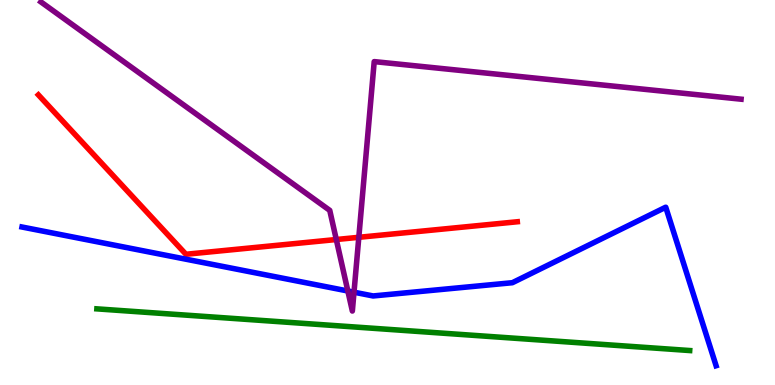[{'lines': ['blue', 'red'], 'intersections': []}, {'lines': ['green', 'red'], 'intersections': []}, {'lines': ['purple', 'red'], 'intersections': [{'x': 4.34, 'y': 3.78}, {'x': 4.63, 'y': 3.84}]}, {'lines': ['blue', 'green'], 'intersections': []}, {'lines': ['blue', 'purple'], 'intersections': [{'x': 4.49, 'y': 2.44}, {'x': 4.57, 'y': 2.41}]}, {'lines': ['green', 'purple'], 'intersections': []}]